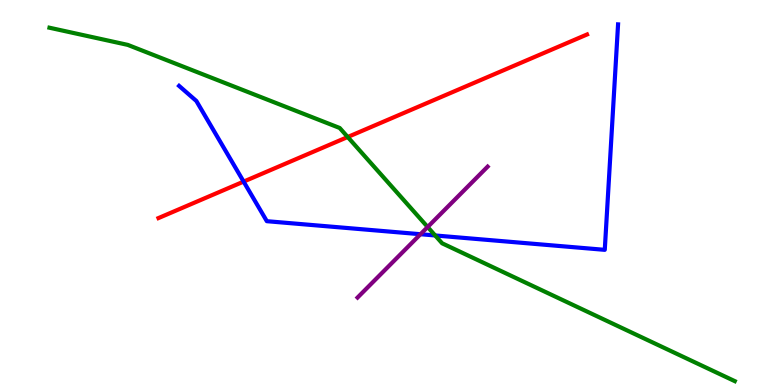[{'lines': ['blue', 'red'], 'intersections': [{'x': 3.14, 'y': 5.28}]}, {'lines': ['green', 'red'], 'intersections': [{'x': 4.49, 'y': 6.44}]}, {'lines': ['purple', 'red'], 'intersections': []}, {'lines': ['blue', 'green'], 'intersections': [{'x': 5.62, 'y': 3.88}]}, {'lines': ['blue', 'purple'], 'intersections': [{'x': 5.43, 'y': 3.92}]}, {'lines': ['green', 'purple'], 'intersections': [{'x': 5.52, 'y': 4.1}]}]